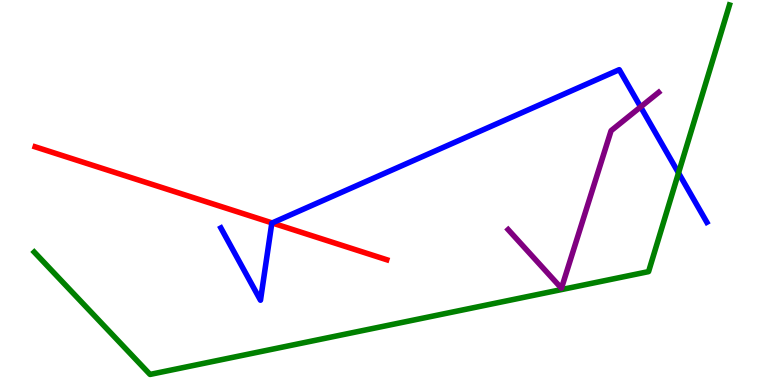[{'lines': ['blue', 'red'], 'intersections': [{'x': 3.51, 'y': 4.21}]}, {'lines': ['green', 'red'], 'intersections': []}, {'lines': ['purple', 'red'], 'intersections': []}, {'lines': ['blue', 'green'], 'intersections': [{'x': 8.76, 'y': 5.51}]}, {'lines': ['blue', 'purple'], 'intersections': [{'x': 8.27, 'y': 7.22}]}, {'lines': ['green', 'purple'], 'intersections': []}]